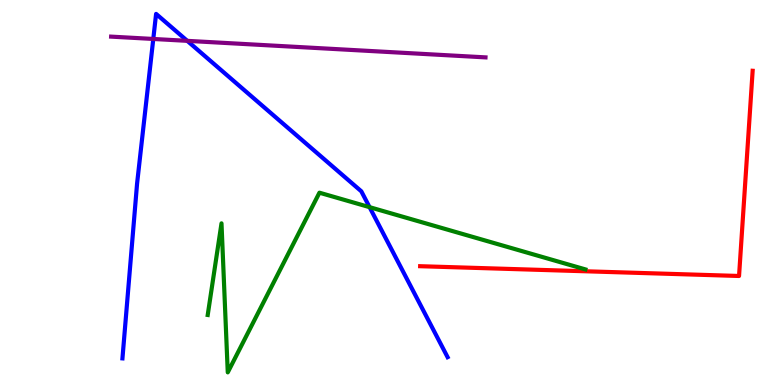[{'lines': ['blue', 'red'], 'intersections': []}, {'lines': ['green', 'red'], 'intersections': []}, {'lines': ['purple', 'red'], 'intersections': []}, {'lines': ['blue', 'green'], 'intersections': [{'x': 4.77, 'y': 4.62}]}, {'lines': ['blue', 'purple'], 'intersections': [{'x': 1.98, 'y': 8.99}, {'x': 2.42, 'y': 8.94}]}, {'lines': ['green', 'purple'], 'intersections': []}]